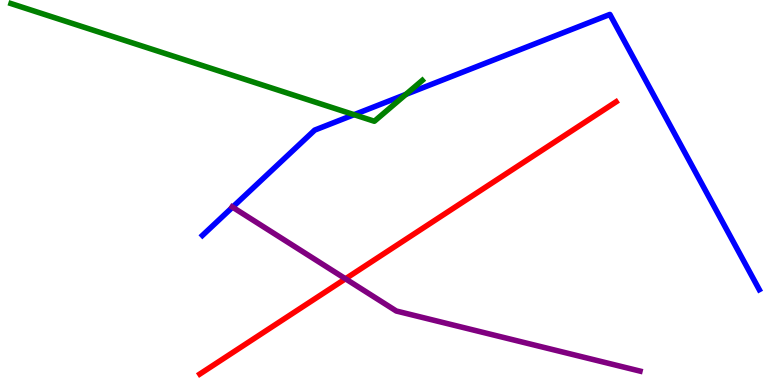[{'lines': ['blue', 'red'], 'intersections': []}, {'lines': ['green', 'red'], 'intersections': []}, {'lines': ['purple', 'red'], 'intersections': [{'x': 4.46, 'y': 2.76}]}, {'lines': ['blue', 'green'], 'intersections': [{'x': 4.57, 'y': 7.02}, {'x': 5.24, 'y': 7.55}]}, {'lines': ['blue', 'purple'], 'intersections': [{'x': 3.0, 'y': 4.62}]}, {'lines': ['green', 'purple'], 'intersections': []}]